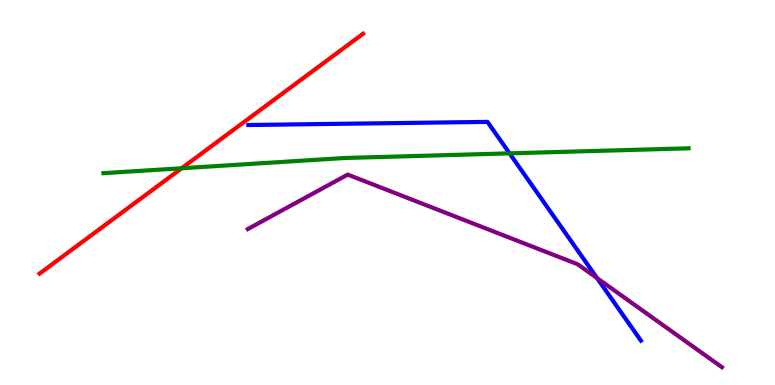[{'lines': ['blue', 'red'], 'intersections': []}, {'lines': ['green', 'red'], 'intersections': [{'x': 2.34, 'y': 5.63}]}, {'lines': ['purple', 'red'], 'intersections': []}, {'lines': ['blue', 'green'], 'intersections': [{'x': 6.57, 'y': 6.02}]}, {'lines': ['blue', 'purple'], 'intersections': [{'x': 7.7, 'y': 2.78}]}, {'lines': ['green', 'purple'], 'intersections': []}]